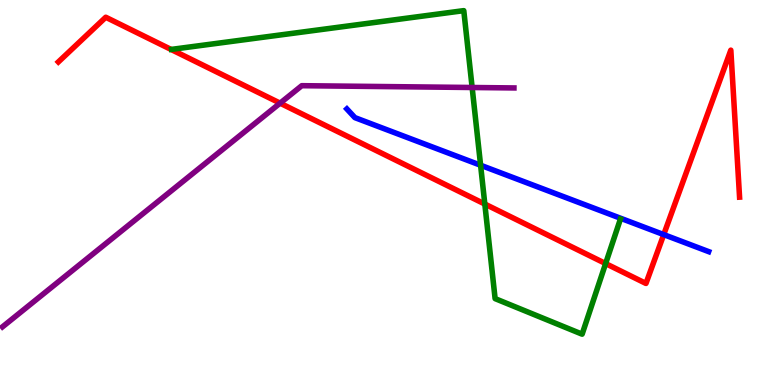[{'lines': ['blue', 'red'], 'intersections': [{'x': 8.56, 'y': 3.91}]}, {'lines': ['green', 'red'], 'intersections': [{'x': 6.26, 'y': 4.7}, {'x': 7.81, 'y': 3.15}]}, {'lines': ['purple', 'red'], 'intersections': [{'x': 3.61, 'y': 7.32}]}, {'lines': ['blue', 'green'], 'intersections': [{'x': 6.2, 'y': 5.71}]}, {'lines': ['blue', 'purple'], 'intersections': []}, {'lines': ['green', 'purple'], 'intersections': [{'x': 6.09, 'y': 7.73}]}]